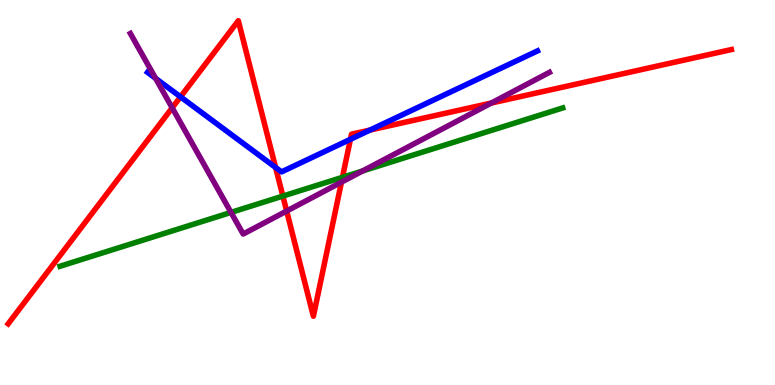[{'lines': ['blue', 'red'], 'intersections': [{'x': 2.33, 'y': 7.48}, {'x': 3.56, 'y': 5.65}, {'x': 4.52, 'y': 6.38}, {'x': 4.77, 'y': 6.62}]}, {'lines': ['green', 'red'], 'intersections': [{'x': 3.65, 'y': 4.91}, {'x': 4.42, 'y': 5.39}]}, {'lines': ['purple', 'red'], 'intersections': [{'x': 2.22, 'y': 7.2}, {'x': 3.7, 'y': 4.52}, {'x': 4.41, 'y': 5.27}, {'x': 6.34, 'y': 7.32}]}, {'lines': ['blue', 'green'], 'intersections': []}, {'lines': ['blue', 'purple'], 'intersections': [{'x': 2.01, 'y': 7.97}]}, {'lines': ['green', 'purple'], 'intersections': [{'x': 2.98, 'y': 4.48}, {'x': 4.68, 'y': 5.56}]}]